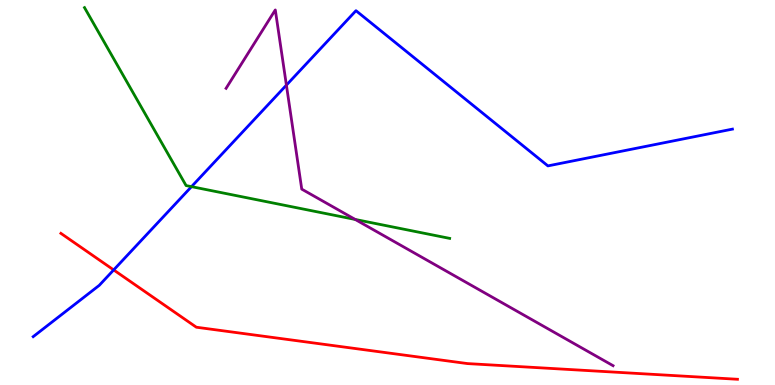[{'lines': ['blue', 'red'], 'intersections': [{'x': 1.47, 'y': 2.99}]}, {'lines': ['green', 'red'], 'intersections': []}, {'lines': ['purple', 'red'], 'intersections': []}, {'lines': ['blue', 'green'], 'intersections': [{'x': 2.47, 'y': 5.15}]}, {'lines': ['blue', 'purple'], 'intersections': [{'x': 3.7, 'y': 7.79}]}, {'lines': ['green', 'purple'], 'intersections': [{'x': 4.58, 'y': 4.3}]}]